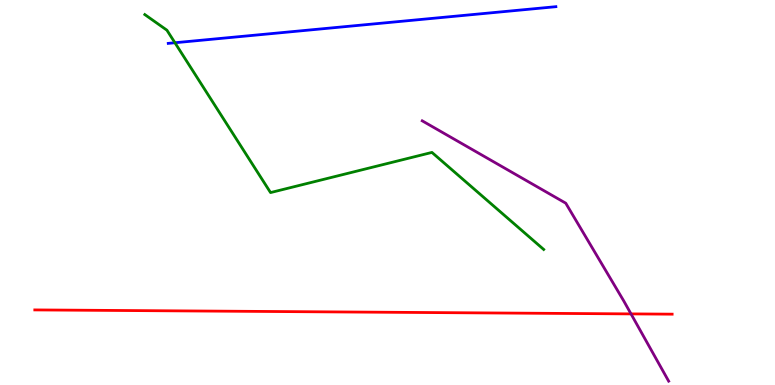[{'lines': ['blue', 'red'], 'intersections': []}, {'lines': ['green', 'red'], 'intersections': []}, {'lines': ['purple', 'red'], 'intersections': [{'x': 8.14, 'y': 1.85}]}, {'lines': ['blue', 'green'], 'intersections': [{'x': 2.26, 'y': 8.89}]}, {'lines': ['blue', 'purple'], 'intersections': []}, {'lines': ['green', 'purple'], 'intersections': []}]